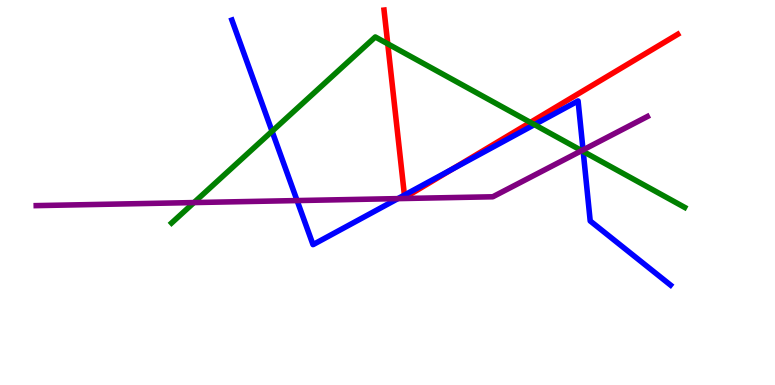[{'lines': ['blue', 'red'], 'intersections': [{'x': 5.22, 'y': 4.93}, {'x': 5.83, 'y': 5.6}]}, {'lines': ['green', 'red'], 'intersections': [{'x': 5.0, 'y': 8.86}, {'x': 6.84, 'y': 6.82}]}, {'lines': ['purple', 'red'], 'intersections': []}, {'lines': ['blue', 'green'], 'intersections': [{'x': 3.51, 'y': 6.59}, {'x': 6.9, 'y': 6.76}, {'x': 7.53, 'y': 6.07}]}, {'lines': ['blue', 'purple'], 'intersections': [{'x': 3.83, 'y': 4.79}, {'x': 5.13, 'y': 4.84}, {'x': 7.52, 'y': 6.11}]}, {'lines': ['green', 'purple'], 'intersections': [{'x': 2.5, 'y': 4.74}, {'x': 7.51, 'y': 6.09}]}]